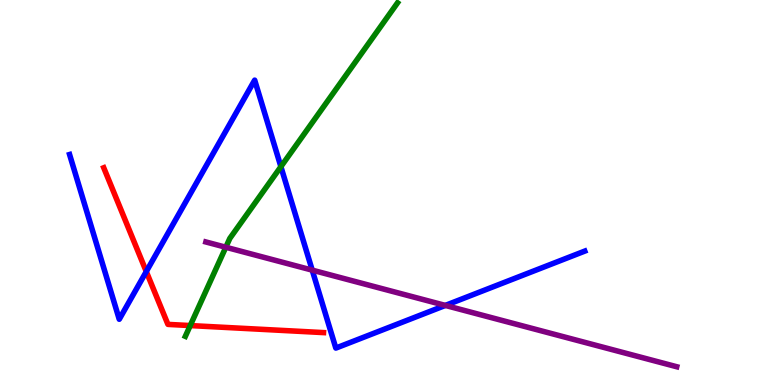[{'lines': ['blue', 'red'], 'intersections': [{'x': 1.89, 'y': 2.95}]}, {'lines': ['green', 'red'], 'intersections': [{'x': 2.45, 'y': 1.54}]}, {'lines': ['purple', 'red'], 'intersections': []}, {'lines': ['blue', 'green'], 'intersections': [{'x': 3.62, 'y': 5.67}]}, {'lines': ['blue', 'purple'], 'intersections': [{'x': 4.03, 'y': 2.98}, {'x': 5.75, 'y': 2.07}]}, {'lines': ['green', 'purple'], 'intersections': [{'x': 2.91, 'y': 3.58}]}]